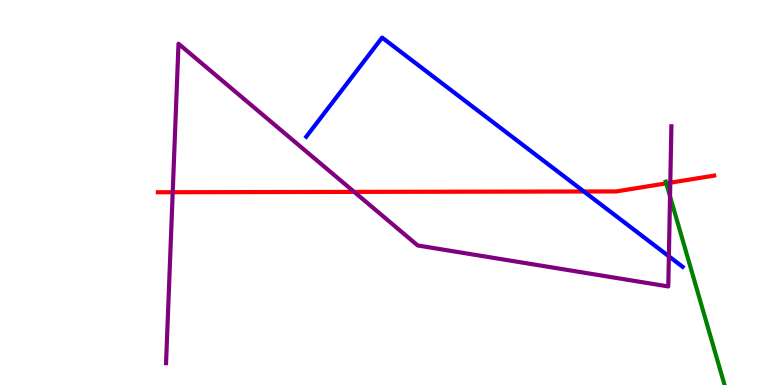[{'lines': ['blue', 'red'], 'intersections': [{'x': 7.53, 'y': 5.03}]}, {'lines': ['green', 'red'], 'intersections': [{'x': 8.6, 'y': 5.24}]}, {'lines': ['purple', 'red'], 'intersections': [{'x': 2.23, 'y': 5.01}, {'x': 4.57, 'y': 5.02}, {'x': 8.65, 'y': 5.25}]}, {'lines': ['blue', 'green'], 'intersections': []}, {'lines': ['blue', 'purple'], 'intersections': [{'x': 8.63, 'y': 3.34}]}, {'lines': ['green', 'purple'], 'intersections': [{'x': 8.65, 'y': 4.9}]}]